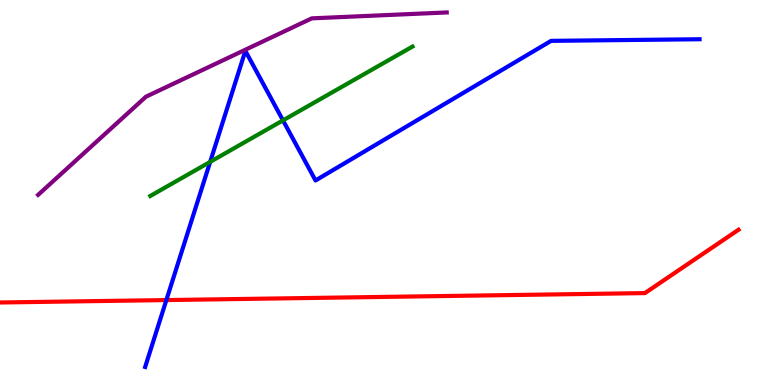[{'lines': ['blue', 'red'], 'intersections': [{'x': 2.15, 'y': 2.21}]}, {'lines': ['green', 'red'], 'intersections': []}, {'lines': ['purple', 'red'], 'intersections': []}, {'lines': ['blue', 'green'], 'intersections': [{'x': 2.71, 'y': 5.8}, {'x': 3.65, 'y': 6.87}]}, {'lines': ['blue', 'purple'], 'intersections': []}, {'lines': ['green', 'purple'], 'intersections': []}]